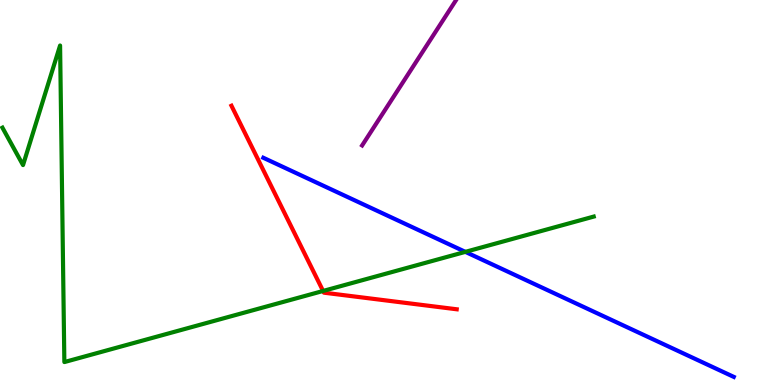[{'lines': ['blue', 'red'], 'intersections': []}, {'lines': ['green', 'red'], 'intersections': [{'x': 4.17, 'y': 2.44}]}, {'lines': ['purple', 'red'], 'intersections': []}, {'lines': ['blue', 'green'], 'intersections': [{'x': 6.0, 'y': 3.46}]}, {'lines': ['blue', 'purple'], 'intersections': []}, {'lines': ['green', 'purple'], 'intersections': []}]